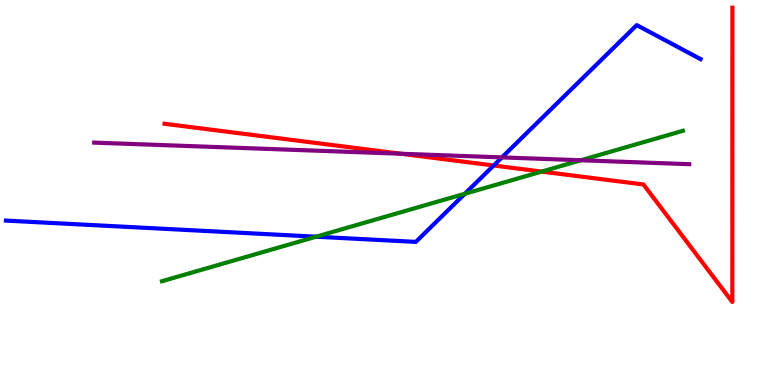[{'lines': ['blue', 'red'], 'intersections': [{'x': 6.37, 'y': 5.7}]}, {'lines': ['green', 'red'], 'intersections': [{'x': 6.99, 'y': 5.54}]}, {'lines': ['purple', 'red'], 'intersections': [{'x': 5.17, 'y': 6.01}]}, {'lines': ['blue', 'green'], 'intersections': [{'x': 4.08, 'y': 3.85}, {'x': 6.0, 'y': 4.97}]}, {'lines': ['blue', 'purple'], 'intersections': [{'x': 6.48, 'y': 5.91}]}, {'lines': ['green', 'purple'], 'intersections': [{'x': 7.5, 'y': 5.84}]}]